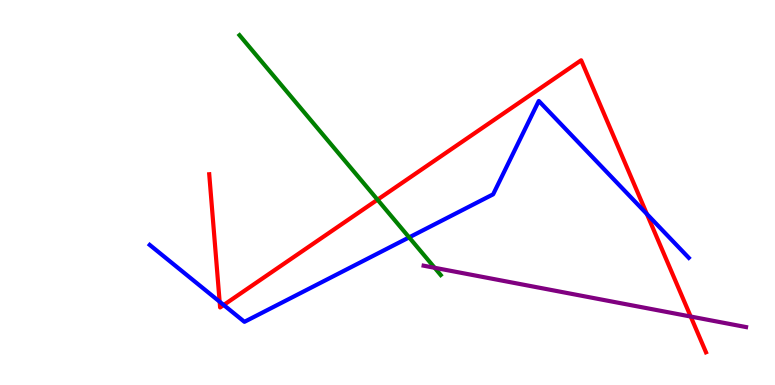[{'lines': ['blue', 'red'], 'intersections': [{'x': 2.83, 'y': 2.16}, {'x': 2.89, 'y': 2.08}, {'x': 8.35, 'y': 4.44}]}, {'lines': ['green', 'red'], 'intersections': [{'x': 4.87, 'y': 4.81}]}, {'lines': ['purple', 'red'], 'intersections': [{'x': 8.91, 'y': 1.78}]}, {'lines': ['blue', 'green'], 'intersections': [{'x': 5.28, 'y': 3.83}]}, {'lines': ['blue', 'purple'], 'intersections': []}, {'lines': ['green', 'purple'], 'intersections': [{'x': 5.61, 'y': 3.04}]}]